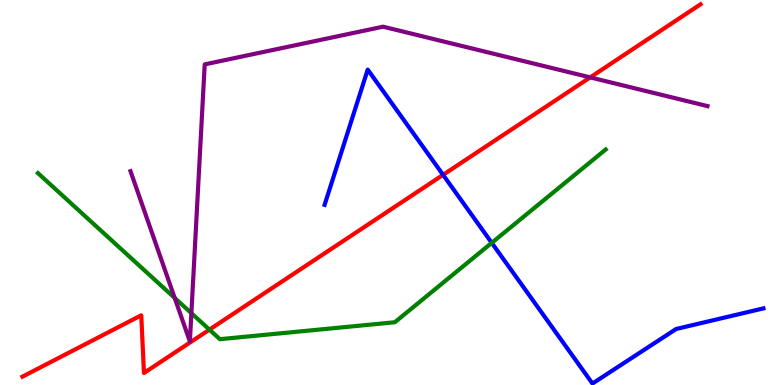[{'lines': ['blue', 'red'], 'intersections': [{'x': 5.72, 'y': 5.46}]}, {'lines': ['green', 'red'], 'intersections': [{'x': 2.7, 'y': 1.44}]}, {'lines': ['purple', 'red'], 'intersections': [{'x': 7.62, 'y': 7.99}]}, {'lines': ['blue', 'green'], 'intersections': [{'x': 6.35, 'y': 3.69}]}, {'lines': ['blue', 'purple'], 'intersections': []}, {'lines': ['green', 'purple'], 'intersections': [{'x': 2.25, 'y': 2.26}, {'x': 2.47, 'y': 1.87}]}]